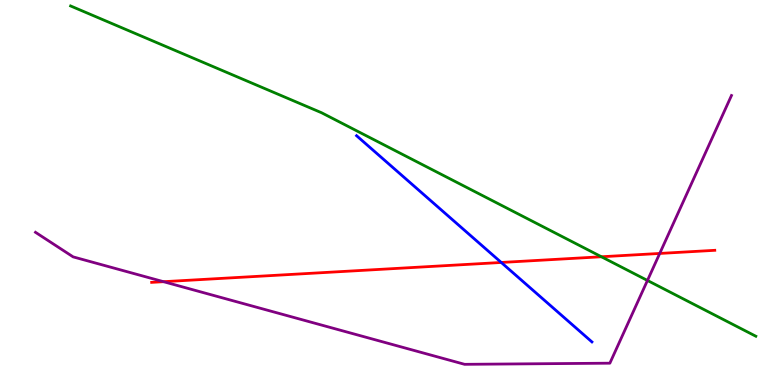[{'lines': ['blue', 'red'], 'intersections': [{'x': 6.47, 'y': 3.18}]}, {'lines': ['green', 'red'], 'intersections': [{'x': 7.76, 'y': 3.33}]}, {'lines': ['purple', 'red'], 'intersections': [{'x': 2.11, 'y': 2.68}, {'x': 8.51, 'y': 3.42}]}, {'lines': ['blue', 'green'], 'intersections': []}, {'lines': ['blue', 'purple'], 'intersections': []}, {'lines': ['green', 'purple'], 'intersections': [{'x': 8.35, 'y': 2.72}]}]